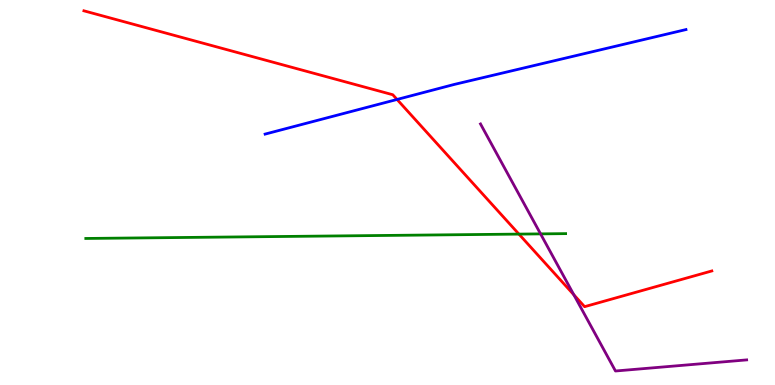[{'lines': ['blue', 'red'], 'intersections': [{'x': 5.12, 'y': 7.42}]}, {'lines': ['green', 'red'], 'intersections': [{'x': 6.7, 'y': 3.92}]}, {'lines': ['purple', 'red'], 'intersections': [{'x': 7.4, 'y': 2.34}]}, {'lines': ['blue', 'green'], 'intersections': []}, {'lines': ['blue', 'purple'], 'intersections': []}, {'lines': ['green', 'purple'], 'intersections': [{'x': 6.98, 'y': 3.93}]}]